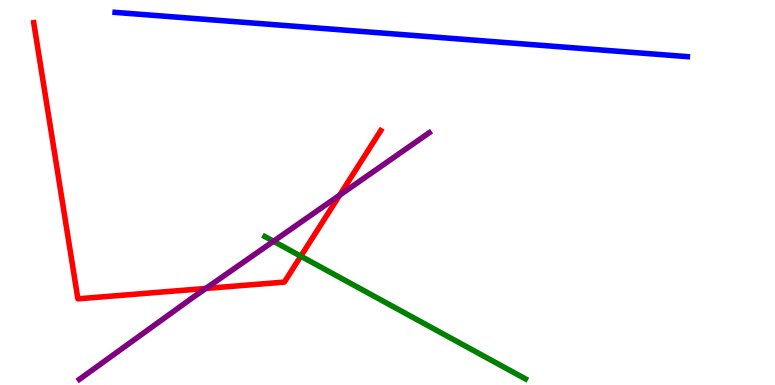[{'lines': ['blue', 'red'], 'intersections': []}, {'lines': ['green', 'red'], 'intersections': [{'x': 3.88, 'y': 3.35}]}, {'lines': ['purple', 'red'], 'intersections': [{'x': 2.66, 'y': 2.51}, {'x': 4.38, 'y': 4.93}]}, {'lines': ['blue', 'green'], 'intersections': []}, {'lines': ['blue', 'purple'], 'intersections': []}, {'lines': ['green', 'purple'], 'intersections': [{'x': 3.53, 'y': 3.73}]}]